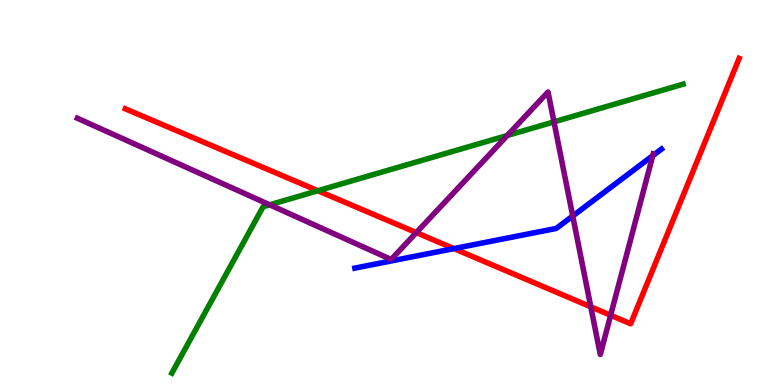[{'lines': ['blue', 'red'], 'intersections': [{'x': 5.86, 'y': 3.54}]}, {'lines': ['green', 'red'], 'intersections': [{'x': 4.1, 'y': 5.05}]}, {'lines': ['purple', 'red'], 'intersections': [{'x': 5.37, 'y': 3.96}, {'x': 7.62, 'y': 2.03}, {'x': 7.88, 'y': 1.81}]}, {'lines': ['blue', 'green'], 'intersections': []}, {'lines': ['blue', 'purple'], 'intersections': [{'x': 7.39, 'y': 4.39}, {'x': 8.42, 'y': 5.96}]}, {'lines': ['green', 'purple'], 'intersections': [{'x': 3.48, 'y': 4.68}, {'x': 6.55, 'y': 6.48}, {'x': 7.15, 'y': 6.83}]}]